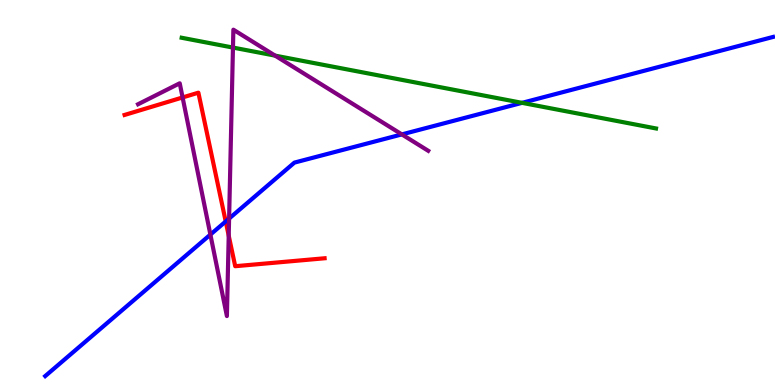[{'lines': ['blue', 'red'], 'intersections': [{'x': 2.91, 'y': 4.25}]}, {'lines': ['green', 'red'], 'intersections': []}, {'lines': ['purple', 'red'], 'intersections': [{'x': 2.36, 'y': 7.47}, {'x': 2.95, 'y': 3.88}]}, {'lines': ['blue', 'green'], 'intersections': [{'x': 6.74, 'y': 7.33}]}, {'lines': ['blue', 'purple'], 'intersections': [{'x': 2.71, 'y': 3.91}, {'x': 2.96, 'y': 4.32}, {'x': 5.19, 'y': 6.51}]}, {'lines': ['green', 'purple'], 'intersections': [{'x': 3.01, 'y': 8.76}, {'x': 3.55, 'y': 8.56}]}]